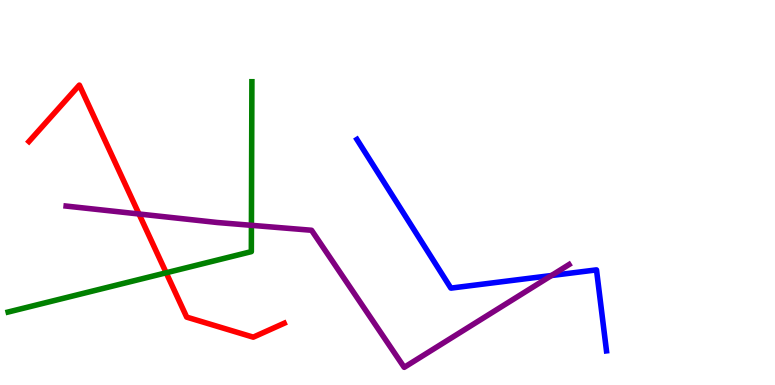[{'lines': ['blue', 'red'], 'intersections': []}, {'lines': ['green', 'red'], 'intersections': [{'x': 2.14, 'y': 2.91}]}, {'lines': ['purple', 'red'], 'intersections': [{'x': 1.79, 'y': 4.44}]}, {'lines': ['blue', 'green'], 'intersections': []}, {'lines': ['blue', 'purple'], 'intersections': [{'x': 7.12, 'y': 2.84}]}, {'lines': ['green', 'purple'], 'intersections': [{'x': 3.24, 'y': 4.15}]}]